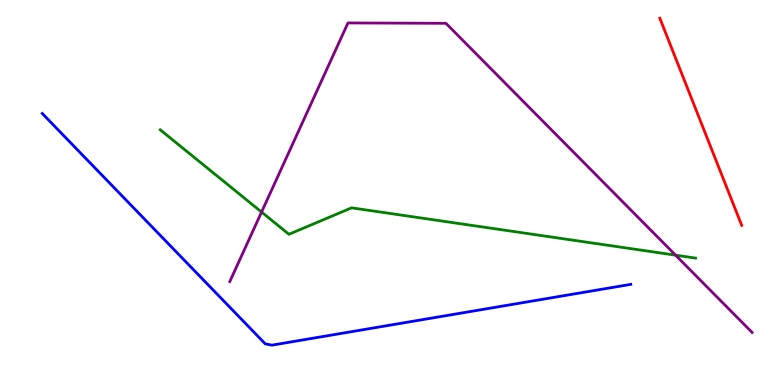[{'lines': ['blue', 'red'], 'intersections': []}, {'lines': ['green', 'red'], 'intersections': []}, {'lines': ['purple', 'red'], 'intersections': []}, {'lines': ['blue', 'green'], 'intersections': []}, {'lines': ['blue', 'purple'], 'intersections': []}, {'lines': ['green', 'purple'], 'intersections': [{'x': 3.38, 'y': 4.49}, {'x': 8.72, 'y': 3.37}]}]